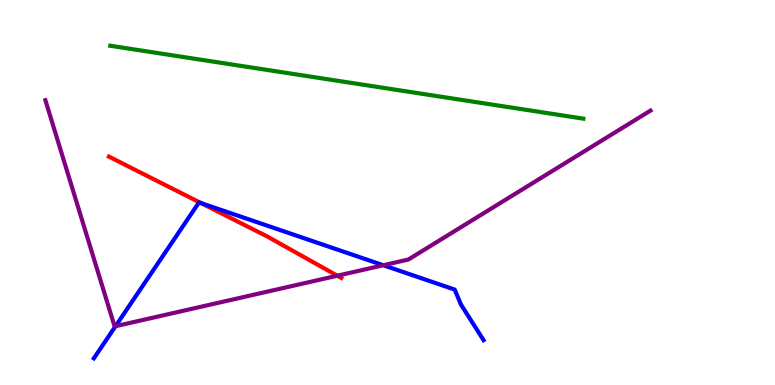[{'lines': ['blue', 'red'], 'intersections': [{'x': 2.6, 'y': 4.72}]}, {'lines': ['green', 'red'], 'intersections': []}, {'lines': ['purple', 'red'], 'intersections': [{'x': 4.35, 'y': 2.84}]}, {'lines': ['blue', 'green'], 'intersections': []}, {'lines': ['blue', 'purple'], 'intersections': [{'x': 1.49, 'y': 1.53}, {'x': 4.95, 'y': 3.11}]}, {'lines': ['green', 'purple'], 'intersections': []}]